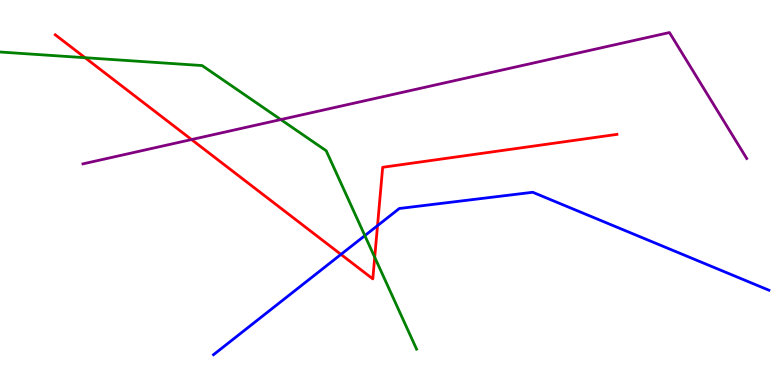[{'lines': ['blue', 'red'], 'intersections': [{'x': 4.4, 'y': 3.39}, {'x': 4.87, 'y': 4.14}]}, {'lines': ['green', 'red'], 'intersections': [{'x': 1.1, 'y': 8.5}, {'x': 4.84, 'y': 3.32}]}, {'lines': ['purple', 'red'], 'intersections': [{'x': 2.47, 'y': 6.38}]}, {'lines': ['blue', 'green'], 'intersections': [{'x': 4.71, 'y': 3.88}]}, {'lines': ['blue', 'purple'], 'intersections': []}, {'lines': ['green', 'purple'], 'intersections': [{'x': 3.62, 'y': 6.89}]}]